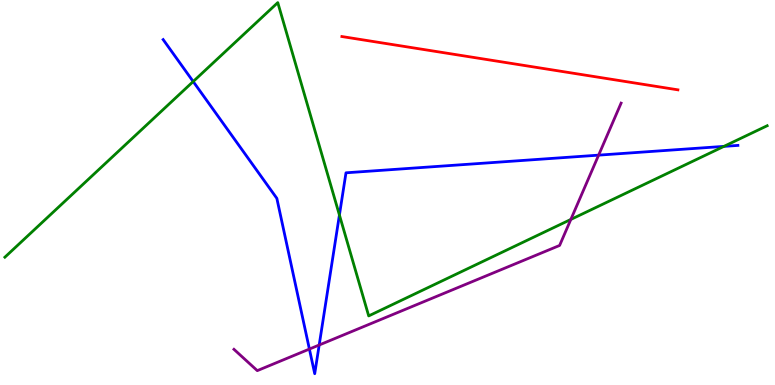[{'lines': ['blue', 'red'], 'intersections': []}, {'lines': ['green', 'red'], 'intersections': []}, {'lines': ['purple', 'red'], 'intersections': []}, {'lines': ['blue', 'green'], 'intersections': [{'x': 2.49, 'y': 7.88}, {'x': 4.38, 'y': 4.42}, {'x': 9.34, 'y': 6.2}]}, {'lines': ['blue', 'purple'], 'intersections': [{'x': 3.99, 'y': 0.933}, {'x': 4.12, 'y': 1.04}, {'x': 7.72, 'y': 5.97}]}, {'lines': ['green', 'purple'], 'intersections': [{'x': 7.37, 'y': 4.3}]}]